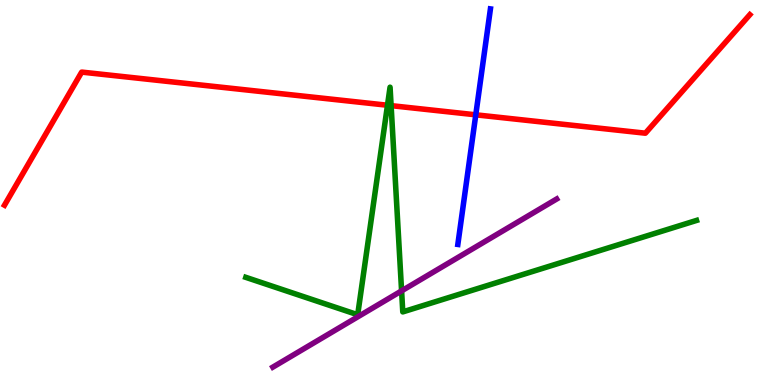[{'lines': ['blue', 'red'], 'intersections': [{'x': 6.14, 'y': 7.02}]}, {'lines': ['green', 'red'], 'intersections': [{'x': 5.0, 'y': 7.27}, {'x': 5.05, 'y': 7.26}]}, {'lines': ['purple', 'red'], 'intersections': []}, {'lines': ['blue', 'green'], 'intersections': []}, {'lines': ['blue', 'purple'], 'intersections': []}, {'lines': ['green', 'purple'], 'intersections': [{'x': 5.18, 'y': 2.44}]}]